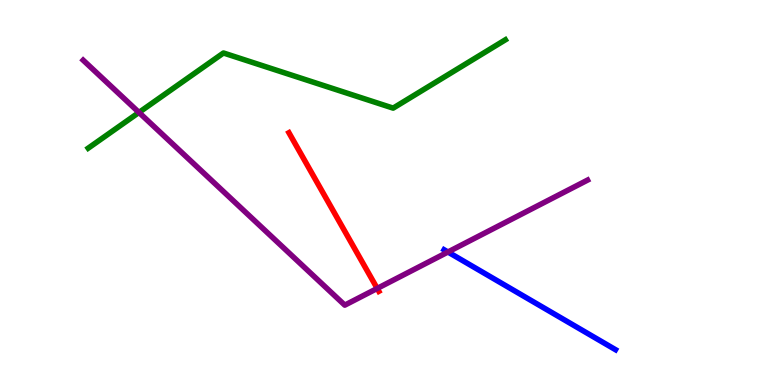[{'lines': ['blue', 'red'], 'intersections': []}, {'lines': ['green', 'red'], 'intersections': []}, {'lines': ['purple', 'red'], 'intersections': [{'x': 4.87, 'y': 2.51}]}, {'lines': ['blue', 'green'], 'intersections': []}, {'lines': ['blue', 'purple'], 'intersections': [{'x': 5.78, 'y': 3.45}]}, {'lines': ['green', 'purple'], 'intersections': [{'x': 1.79, 'y': 7.08}]}]